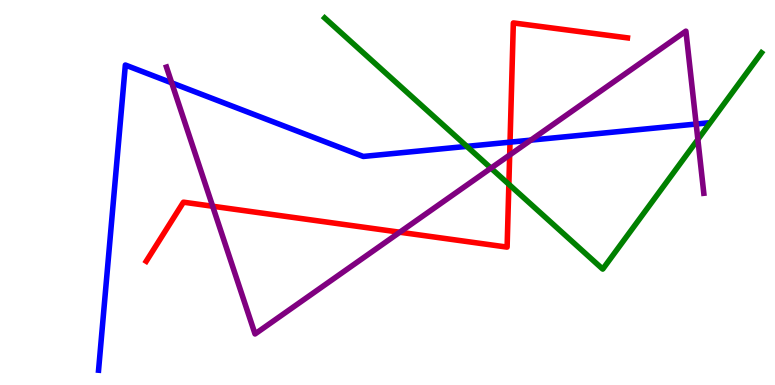[{'lines': ['blue', 'red'], 'intersections': [{'x': 6.58, 'y': 6.31}]}, {'lines': ['green', 'red'], 'intersections': [{'x': 6.57, 'y': 5.21}]}, {'lines': ['purple', 'red'], 'intersections': [{'x': 2.74, 'y': 4.64}, {'x': 5.16, 'y': 3.97}, {'x': 6.58, 'y': 5.97}]}, {'lines': ['blue', 'green'], 'intersections': [{'x': 6.02, 'y': 6.2}]}, {'lines': ['blue', 'purple'], 'intersections': [{'x': 2.22, 'y': 7.85}, {'x': 6.85, 'y': 6.36}, {'x': 8.98, 'y': 6.78}]}, {'lines': ['green', 'purple'], 'intersections': [{'x': 6.34, 'y': 5.63}, {'x': 9.0, 'y': 6.38}]}]